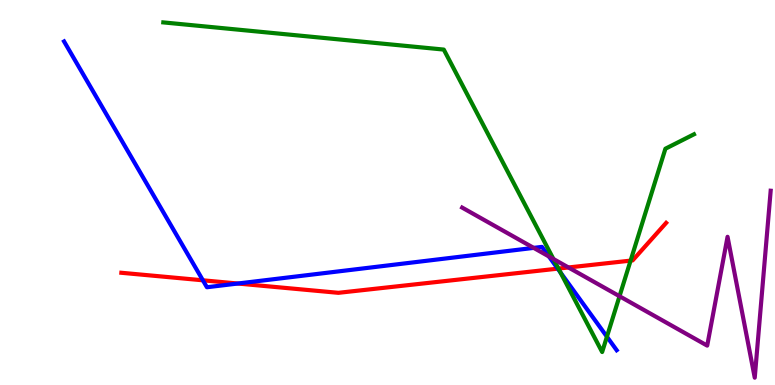[{'lines': ['blue', 'red'], 'intersections': [{'x': 2.62, 'y': 2.72}, {'x': 3.07, 'y': 2.64}, {'x': 7.2, 'y': 3.02}]}, {'lines': ['green', 'red'], 'intersections': [{'x': 7.21, 'y': 3.02}, {'x': 8.14, 'y': 3.23}]}, {'lines': ['purple', 'red'], 'intersections': [{'x': 7.33, 'y': 3.05}]}, {'lines': ['blue', 'green'], 'intersections': [{'x': 7.23, 'y': 2.92}, {'x': 7.83, 'y': 1.25}]}, {'lines': ['blue', 'purple'], 'intersections': [{'x': 6.89, 'y': 3.56}, {'x': 7.08, 'y': 3.34}]}, {'lines': ['green', 'purple'], 'intersections': [{'x': 7.14, 'y': 3.27}, {'x': 7.99, 'y': 2.31}]}]